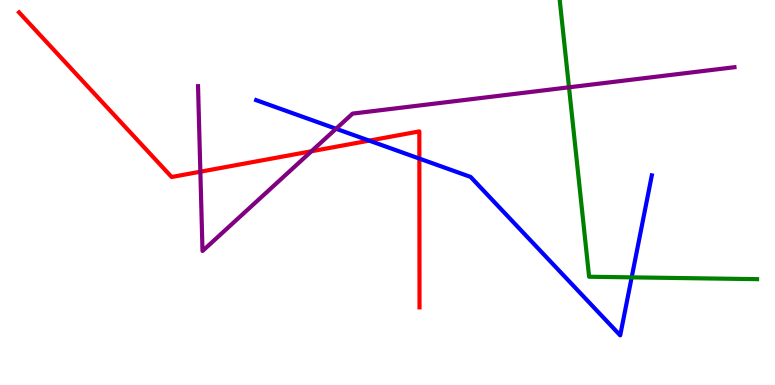[{'lines': ['blue', 'red'], 'intersections': [{'x': 4.76, 'y': 6.35}, {'x': 5.41, 'y': 5.88}]}, {'lines': ['green', 'red'], 'intersections': []}, {'lines': ['purple', 'red'], 'intersections': [{'x': 2.59, 'y': 5.54}, {'x': 4.02, 'y': 6.07}]}, {'lines': ['blue', 'green'], 'intersections': [{'x': 8.15, 'y': 2.8}]}, {'lines': ['blue', 'purple'], 'intersections': [{'x': 4.34, 'y': 6.66}]}, {'lines': ['green', 'purple'], 'intersections': [{'x': 7.34, 'y': 7.73}]}]